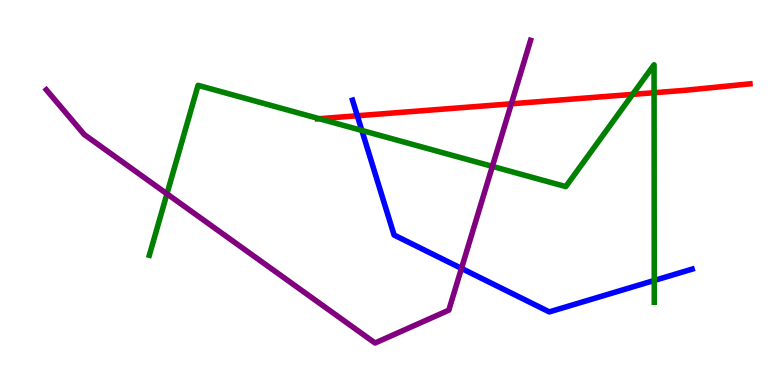[{'lines': ['blue', 'red'], 'intersections': [{'x': 4.61, 'y': 6.99}]}, {'lines': ['green', 'red'], 'intersections': [{'x': 4.12, 'y': 6.92}, {'x': 8.16, 'y': 7.55}, {'x': 8.44, 'y': 7.59}]}, {'lines': ['purple', 'red'], 'intersections': [{'x': 6.6, 'y': 7.3}]}, {'lines': ['blue', 'green'], 'intersections': [{'x': 4.67, 'y': 6.61}, {'x': 8.44, 'y': 2.71}]}, {'lines': ['blue', 'purple'], 'intersections': [{'x': 5.95, 'y': 3.03}]}, {'lines': ['green', 'purple'], 'intersections': [{'x': 2.15, 'y': 4.97}, {'x': 6.35, 'y': 5.68}]}]